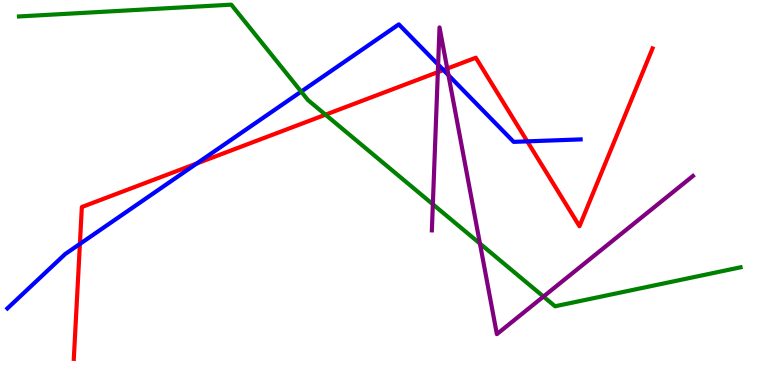[{'lines': ['blue', 'red'], 'intersections': [{'x': 1.03, 'y': 3.66}, {'x': 2.54, 'y': 5.75}, {'x': 5.72, 'y': 8.18}, {'x': 6.8, 'y': 6.33}]}, {'lines': ['green', 'red'], 'intersections': [{'x': 4.2, 'y': 7.02}]}, {'lines': ['purple', 'red'], 'intersections': [{'x': 5.65, 'y': 8.13}, {'x': 5.77, 'y': 8.22}]}, {'lines': ['blue', 'green'], 'intersections': [{'x': 3.89, 'y': 7.62}]}, {'lines': ['blue', 'purple'], 'intersections': [{'x': 5.65, 'y': 8.32}, {'x': 5.79, 'y': 8.05}]}, {'lines': ['green', 'purple'], 'intersections': [{'x': 5.59, 'y': 4.69}, {'x': 6.19, 'y': 3.67}, {'x': 7.01, 'y': 2.3}]}]